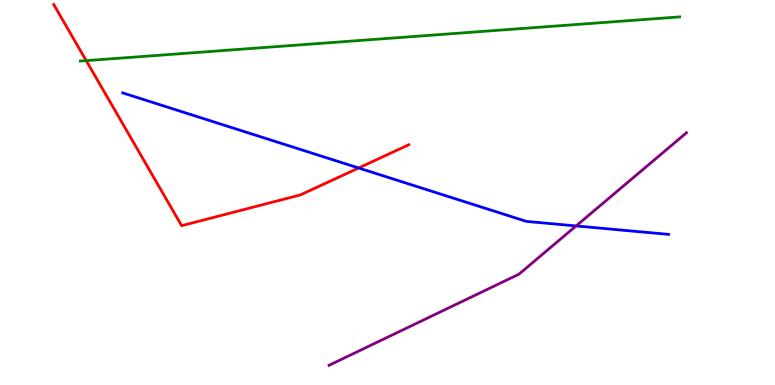[{'lines': ['blue', 'red'], 'intersections': [{'x': 4.63, 'y': 5.64}]}, {'lines': ['green', 'red'], 'intersections': [{'x': 1.11, 'y': 8.42}]}, {'lines': ['purple', 'red'], 'intersections': []}, {'lines': ['blue', 'green'], 'intersections': []}, {'lines': ['blue', 'purple'], 'intersections': [{'x': 7.43, 'y': 4.13}]}, {'lines': ['green', 'purple'], 'intersections': []}]